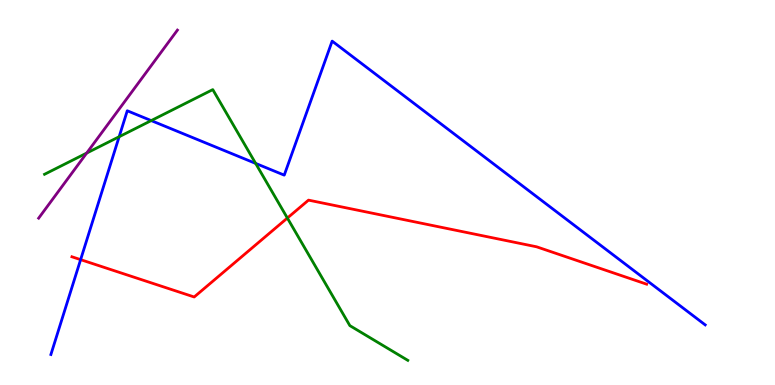[{'lines': ['blue', 'red'], 'intersections': [{'x': 1.04, 'y': 3.26}]}, {'lines': ['green', 'red'], 'intersections': [{'x': 3.71, 'y': 4.34}]}, {'lines': ['purple', 'red'], 'intersections': []}, {'lines': ['blue', 'green'], 'intersections': [{'x': 1.54, 'y': 6.45}, {'x': 1.95, 'y': 6.87}, {'x': 3.3, 'y': 5.76}]}, {'lines': ['blue', 'purple'], 'intersections': []}, {'lines': ['green', 'purple'], 'intersections': [{'x': 1.12, 'y': 6.02}]}]